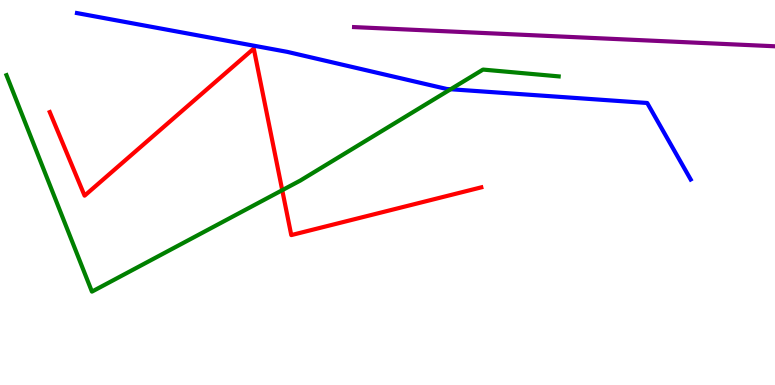[{'lines': ['blue', 'red'], 'intersections': []}, {'lines': ['green', 'red'], 'intersections': [{'x': 3.64, 'y': 5.06}]}, {'lines': ['purple', 'red'], 'intersections': []}, {'lines': ['blue', 'green'], 'intersections': [{'x': 5.81, 'y': 7.68}]}, {'lines': ['blue', 'purple'], 'intersections': []}, {'lines': ['green', 'purple'], 'intersections': []}]